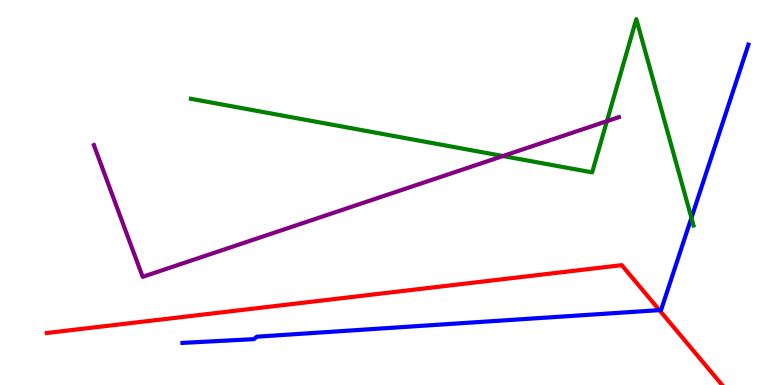[{'lines': ['blue', 'red'], 'intersections': [{'x': 8.51, 'y': 1.94}]}, {'lines': ['green', 'red'], 'intersections': []}, {'lines': ['purple', 'red'], 'intersections': []}, {'lines': ['blue', 'green'], 'intersections': [{'x': 8.92, 'y': 4.34}]}, {'lines': ['blue', 'purple'], 'intersections': []}, {'lines': ['green', 'purple'], 'intersections': [{'x': 6.49, 'y': 5.95}, {'x': 7.83, 'y': 6.85}]}]